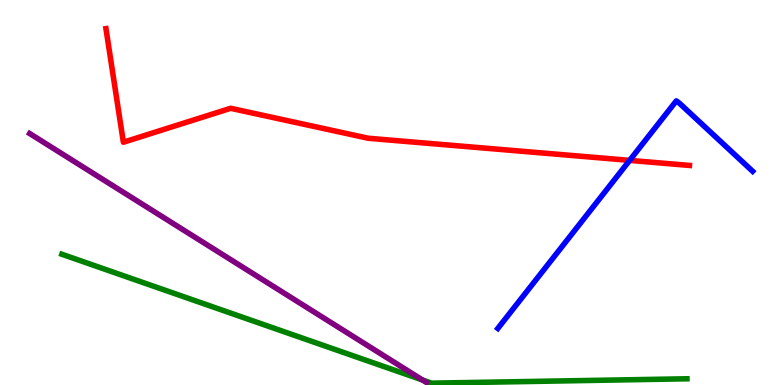[{'lines': ['blue', 'red'], 'intersections': [{'x': 8.12, 'y': 5.83}]}, {'lines': ['green', 'red'], 'intersections': []}, {'lines': ['purple', 'red'], 'intersections': []}, {'lines': ['blue', 'green'], 'intersections': []}, {'lines': ['blue', 'purple'], 'intersections': []}, {'lines': ['green', 'purple'], 'intersections': [{'x': 5.45, 'y': 0.13}]}]